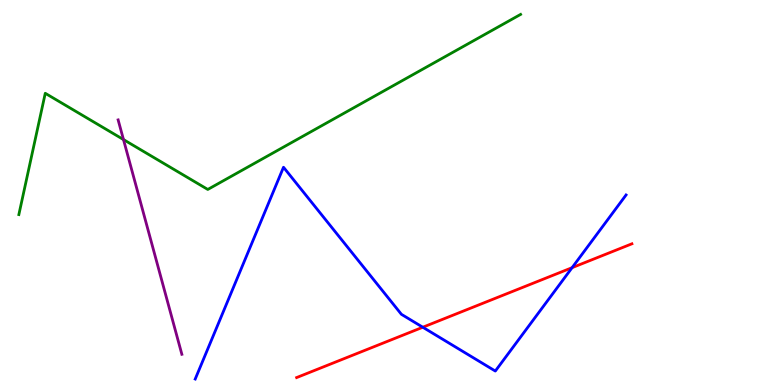[{'lines': ['blue', 'red'], 'intersections': [{'x': 5.46, 'y': 1.5}, {'x': 7.38, 'y': 3.05}]}, {'lines': ['green', 'red'], 'intersections': []}, {'lines': ['purple', 'red'], 'intersections': []}, {'lines': ['blue', 'green'], 'intersections': []}, {'lines': ['blue', 'purple'], 'intersections': []}, {'lines': ['green', 'purple'], 'intersections': [{'x': 1.59, 'y': 6.37}]}]